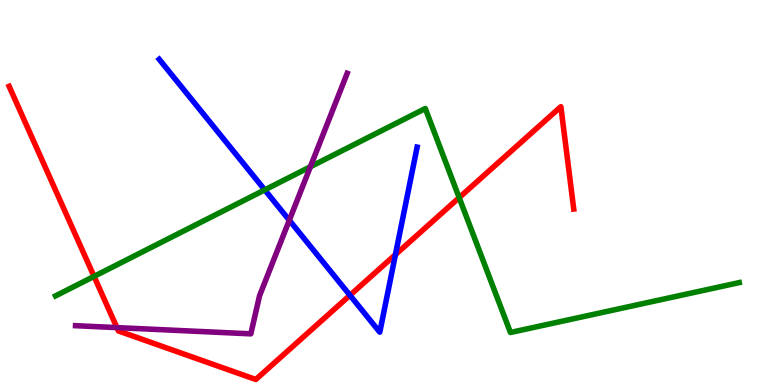[{'lines': ['blue', 'red'], 'intersections': [{'x': 4.52, 'y': 2.33}, {'x': 5.1, 'y': 3.39}]}, {'lines': ['green', 'red'], 'intersections': [{'x': 1.21, 'y': 2.82}, {'x': 5.92, 'y': 4.87}]}, {'lines': ['purple', 'red'], 'intersections': [{'x': 1.51, 'y': 1.49}]}, {'lines': ['blue', 'green'], 'intersections': [{'x': 3.42, 'y': 5.07}]}, {'lines': ['blue', 'purple'], 'intersections': [{'x': 3.73, 'y': 4.28}]}, {'lines': ['green', 'purple'], 'intersections': [{'x': 4.0, 'y': 5.67}]}]